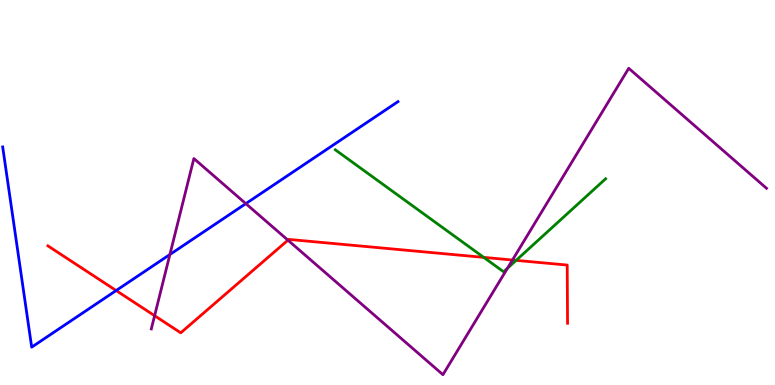[{'lines': ['blue', 'red'], 'intersections': [{'x': 1.5, 'y': 2.45}]}, {'lines': ['green', 'red'], 'intersections': [{'x': 6.24, 'y': 3.31}, {'x': 6.66, 'y': 3.24}]}, {'lines': ['purple', 'red'], 'intersections': [{'x': 2.0, 'y': 1.8}, {'x': 3.72, 'y': 3.76}, {'x': 6.61, 'y': 3.25}]}, {'lines': ['blue', 'green'], 'intersections': []}, {'lines': ['blue', 'purple'], 'intersections': [{'x': 2.19, 'y': 3.39}, {'x': 3.17, 'y': 4.71}]}, {'lines': ['green', 'purple'], 'intersections': [{'x': 6.55, 'y': 3.03}]}]